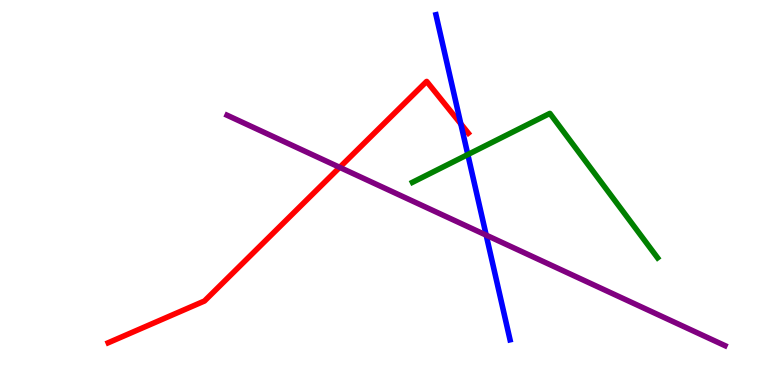[{'lines': ['blue', 'red'], 'intersections': [{'x': 5.95, 'y': 6.78}]}, {'lines': ['green', 'red'], 'intersections': []}, {'lines': ['purple', 'red'], 'intersections': [{'x': 4.38, 'y': 5.65}]}, {'lines': ['blue', 'green'], 'intersections': [{'x': 6.04, 'y': 5.99}]}, {'lines': ['blue', 'purple'], 'intersections': [{'x': 6.27, 'y': 3.89}]}, {'lines': ['green', 'purple'], 'intersections': []}]